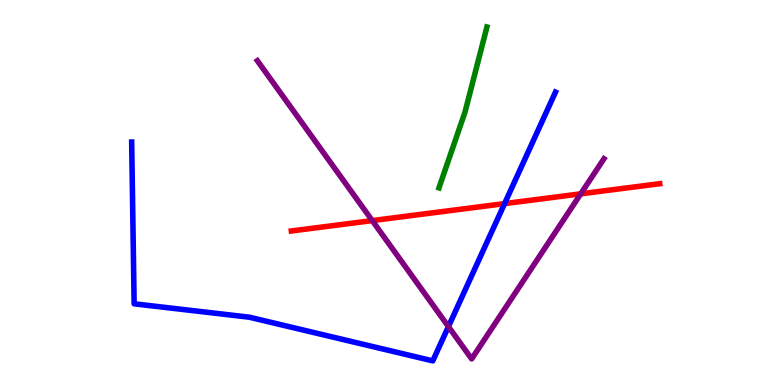[{'lines': ['blue', 'red'], 'intersections': [{'x': 6.51, 'y': 4.71}]}, {'lines': ['green', 'red'], 'intersections': []}, {'lines': ['purple', 'red'], 'intersections': [{'x': 4.8, 'y': 4.27}, {'x': 7.49, 'y': 4.97}]}, {'lines': ['blue', 'green'], 'intersections': []}, {'lines': ['blue', 'purple'], 'intersections': [{'x': 5.79, 'y': 1.52}]}, {'lines': ['green', 'purple'], 'intersections': []}]